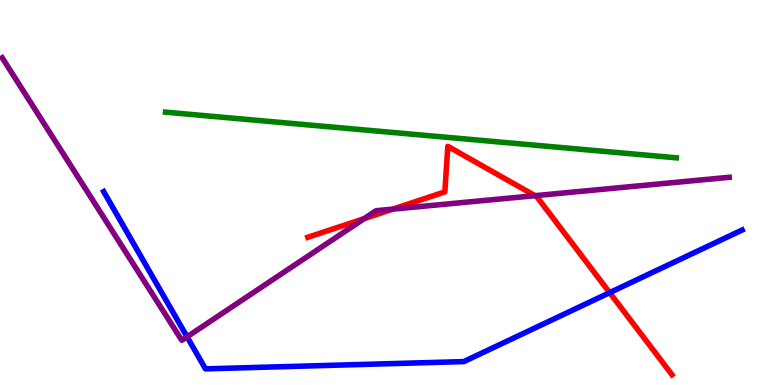[{'lines': ['blue', 'red'], 'intersections': [{'x': 7.87, 'y': 2.4}]}, {'lines': ['green', 'red'], 'intersections': []}, {'lines': ['purple', 'red'], 'intersections': [{'x': 4.7, 'y': 4.32}, {'x': 5.07, 'y': 4.57}, {'x': 6.9, 'y': 4.92}]}, {'lines': ['blue', 'green'], 'intersections': []}, {'lines': ['blue', 'purple'], 'intersections': [{'x': 2.41, 'y': 1.25}]}, {'lines': ['green', 'purple'], 'intersections': []}]